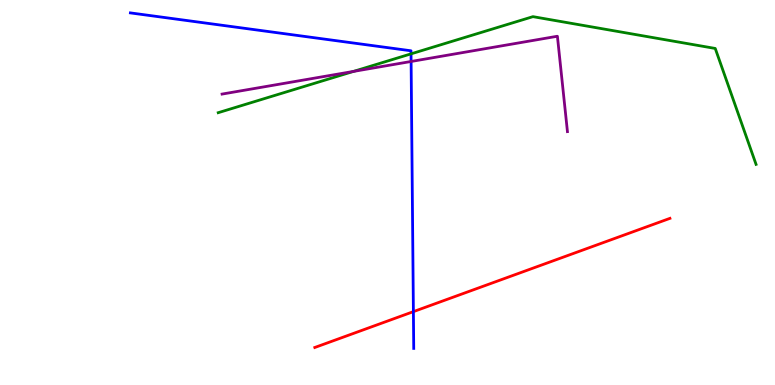[{'lines': ['blue', 'red'], 'intersections': [{'x': 5.33, 'y': 1.91}]}, {'lines': ['green', 'red'], 'intersections': []}, {'lines': ['purple', 'red'], 'intersections': []}, {'lines': ['blue', 'green'], 'intersections': [{'x': 5.3, 'y': 8.6}]}, {'lines': ['blue', 'purple'], 'intersections': [{'x': 5.3, 'y': 8.4}]}, {'lines': ['green', 'purple'], 'intersections': [{'x': 4.56, 'y': 8.15}]}]